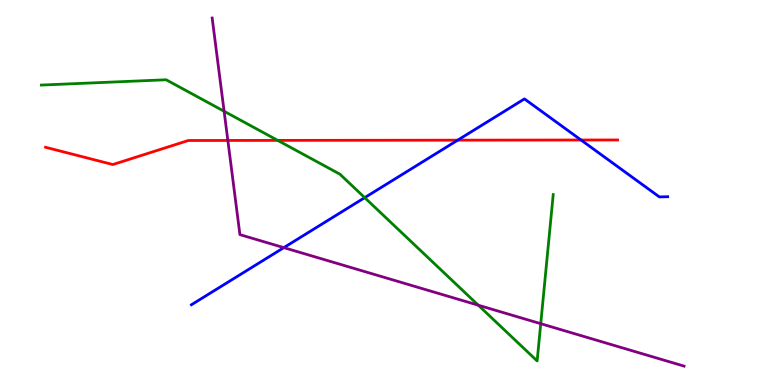[{'lines': ['blue', 'red'], 'intersections': [{'x': 5.91, 'y': 6.36}, {'x': 7.5, 'y': 6.36}]}, {'lines': ['green', 'red'], 'intersections': [{'x': 3.58, 'y': 6.35}]}, {'lines': ['purple', 'red'], 'intersections': [{'x': 2.94, 'y': 6.35}]}, {'lines': ['blue', 'green'], 'intersections': [{'x': 4.71, 'y': 4.87}]}, {'lines': ['blue', 'purple'], 'intersections': [{'x': 3.66, 'y': 3.57}]}, {'lines': ['green', 'purple'], 'intersections': [{'x': 2.89, 'y': 7.11}, {'x': 6.17, 'y': 2.07}, {'x': 6.98, 'y': 1.59}]}]